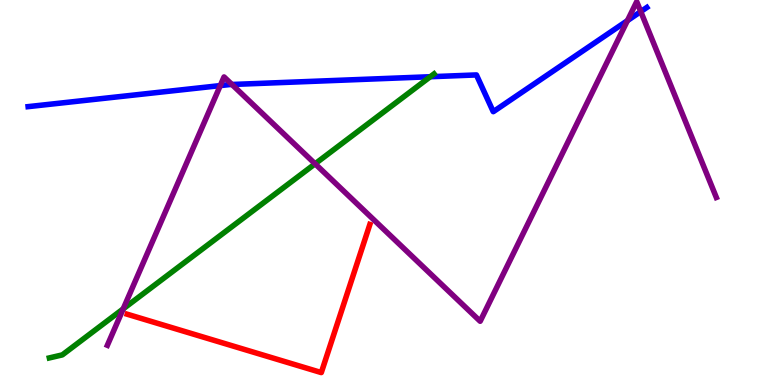[{'lines': ['blue', 'red'], 'intersections': []}, {'lines': ['green', 'red'], 'intersections': []}, {'lines': ['purple', 'red'], 'intersections': []}, {'lines': ['blue', 'green'], 'intersections': [{'x': 5.55, 'y': 8.01}]}, {'lines': ['blue', 'purple'], 'intersections': [{'x': 2.84, 'y': 7.78}, {'x': 2.99, 'y': 7.81}, {'x': 8.1, 'y': 9.46}, {'x': 8.27, 'y': 9.7}]}, {'lines': ['green', 'purple'], 'intersections': [{'x': 1.59, 'y': 1.98}, {'x': 4.07, 'y': 5.75}]}]